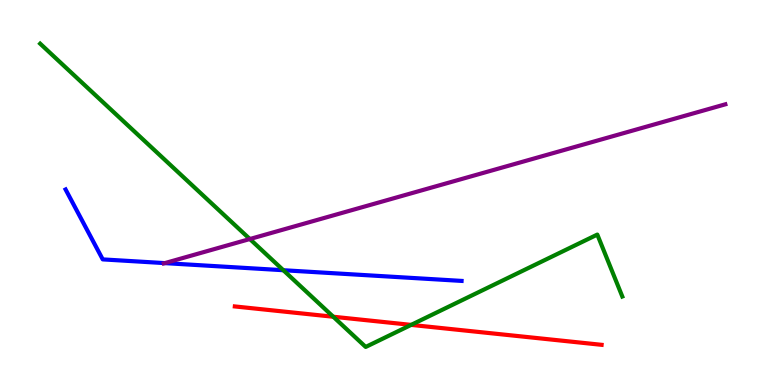[{'lines': ['blue', 'red'], 'intersections': []}, {'lines': ['green', 'red'], 'intersections': [{'x': 4.3, 'y': 1.77}, {'x': 5.31, 'y': 1.56}]}, {'lines': ['purple', 'red'], 'intersections': []}, {'lines': ['blue', 'green'], 'intersections': [{'x': 3.66, 'y': 2.98}]}, {'lines': ['blue', 'purple'], 'intersections': [{'x': 2.13, 'y': 3.17}]}, {'lines': ['green', 'purple'], 'intersections': [{'x': 3.22, 'y': 3.79}]}]